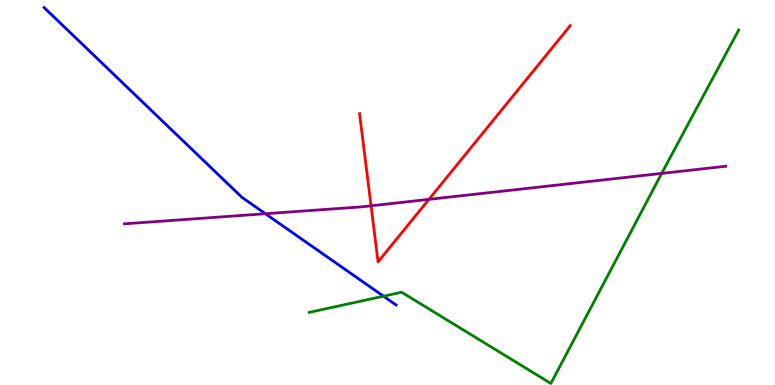[{'lines': ['blue', 'red'], 'intersections': []}, {'lines': ['green', 'red'], 'intersections': []}, {'lines': ['purple', 'red'], 'intersections': [{'x': 4.79, 'y': 4.65}, {'x': 5.53, 'y': 4.82}]}, {'lines': ['blue', 'green'], 'intersections': [{'x': 4.95, 'y': 2.31}]}, {'lines': ['blue', 'purple'], 'intersections': [{'x': 3.42, 'y': 4.45}]}, {'lines': ['green', 'purple'], 'intersections': [{'x': 8.54, 'y': 5.5}]}]